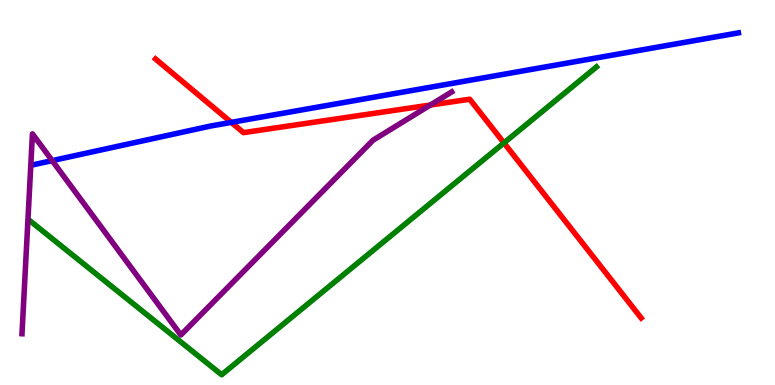[{'lines': ['blue', 'red'], 'intersections': [{'x': 2.98, 'y': 6.82}]}, {'lines': ['green', 'red'], 'intersections': [{'x': 6.5, 'y': 6.29}]}, {'lines': ['purple', 'red'], 'intersections': [{'x': 5.55, 'y': 7.27}]}, {'lines': ['blue', 'green'], 'intersections': []}, {'lines': ['blue', 'purple'], 'intersections': [{'x': 0.673, 'y': 5.83}]}, {'lines': ['green', 'purple'], 'intersections': []}]